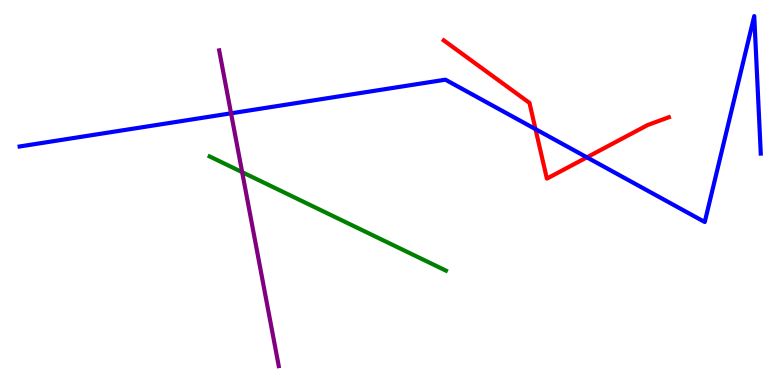[{'lines': ['blue', 'red'], 'intersections': [{'x': 6.91, 'y': 6.65}, {'x': 7.57, 'y': 5.91}]}, {'lines': ['green', 'red'], 'intersections': []}, {'lines': ['purple', 'red'], 'intersections': []}, {'lines': ['blue', 'green'], 'intersections': []}, {'lines': ['blue', 'purple'], 'intersections': [{'x': 2.98, 'y': 7.06}]}, {'lines': ['green', 'purple'], 'intersections': [{'x': 3.12, 'y': 5.53}]}]